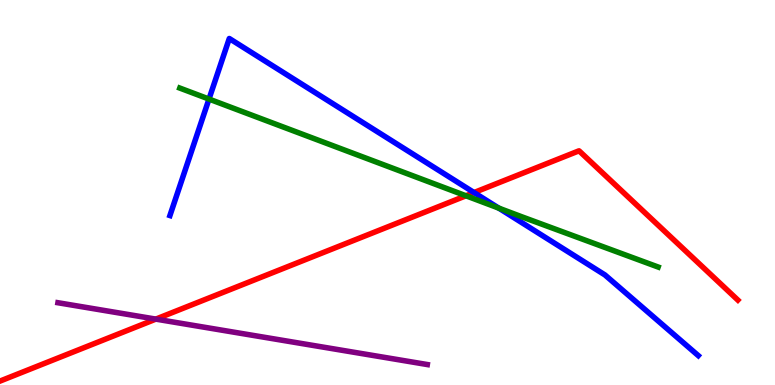[{'lines': ['blue', 'red'], 'intersections': [{'x': 6.12, 'y': 5.0}]}, {'lines': ['green', 'red'], 'intersections': [{'x': 6.01, 'y': 4.91}]}, {'lines': ['purple', 'red'], 'intersections': [{'x': 2.01, 'y': 1.71}]}, {'lines': ['blue', 'green'], 'intersections': [{'x': 2.7, 'y': 7.43}, {'x': 6.44, 'y': 4.59}]}, {'lines': ['blue', 'purple'], 'intersections': []}, {'lines': ['green', 'purple'], 'intersections': []}]